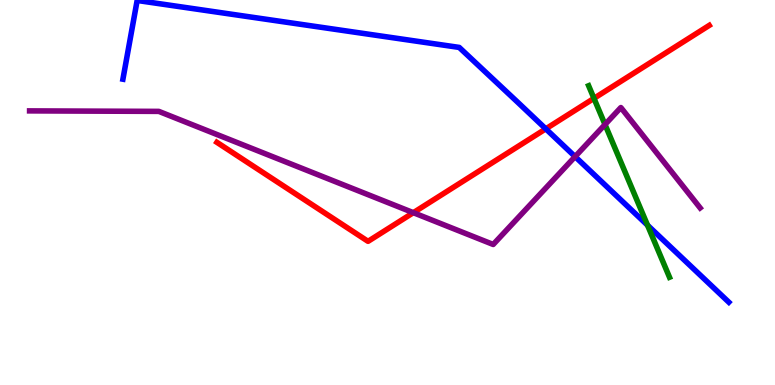[{'lines': ['blue', 'red'], 'intersections': [{'x': 7.04, 'y': 6.65}]}, {'lines': ['green', 'red'], 'intersections': [{'x': 7.66, 'y': 7.45}]}, {'lines': ['purple', 'red'], 'intersections': [{'x': 5.33, 'y': 4.48}]}, {'lines': ['blue', 'green'], 'intersections': [{'x': 8.36, 'y': 4.15}]}, {'lines': ['blue', 'purple'], 'intersections': [{'x': 7.42, 'y': 5.93}]}, {'lines': ['green', 'purple'], 'intersections': [{'x': 7.81, 'y': 6.77}]}]